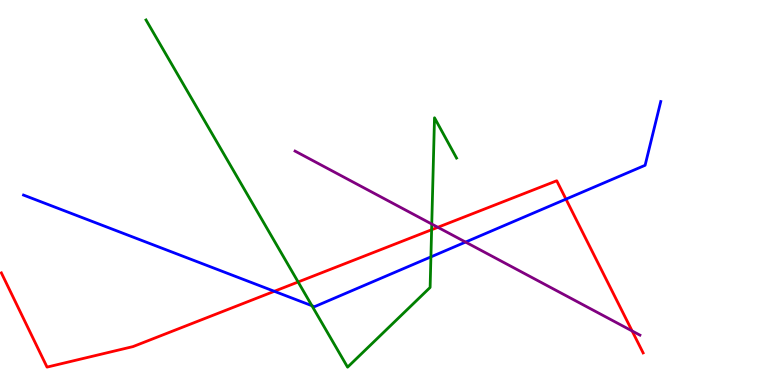[{'lines': ['blue', 'red'], 'intersections': [{'x': 3.54, 'y': 2.43}, {'x': 7.3, 'y': 4.83}]}, {'lines': ['green', 'red'], 'intersections': [{'x': 3.85, 'y': 2.68}, {'x': 5.57, 'y': 4.03}]}, {'lines': ['purple', 'red'], 'intersections': [{'x': 5.65, 'y': 4.1}, {'x': 8.16, 'y': 1.4}]}, {'lines': ['blue', 'green'], 'intersections': [{'x': 4.02, 'y': 2.06}, {'x': 5.56, 'y': 3.33}]}, {'lines': ['blue', 'purple'], 'intersections': [{'x': 6.01, 'y': 3.71}]}, {'lines': ['green', 'purple'], 'intersections': [{'x': 5.57, 'y': 4.18}]}]